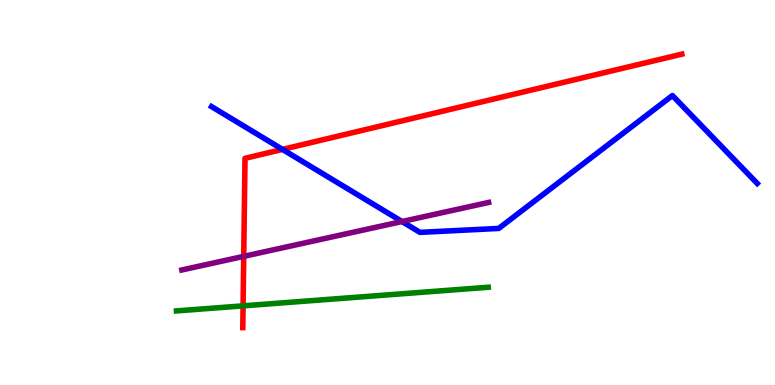[{'lines': ['blue', 'red'], 'intersections': [{'x': 3.64, 'y': 6.12}]}, {'lines': ['green', 'red'], 'intersections': [{'x': 3.14, 'y': 2.06}]}, {'lines': ['purple', 'red'], 'intersections': [{'x': 3.14, 'y': 3.34}]}, {'lines': ['blue', 'green'], 'intersections': []}, {'lines': ['blue', 'purple'], 'intersections': [{'x': 5.19, 'y': 4.25}]}, {'lines': ['green', 'purple'], 'intersections': []}]